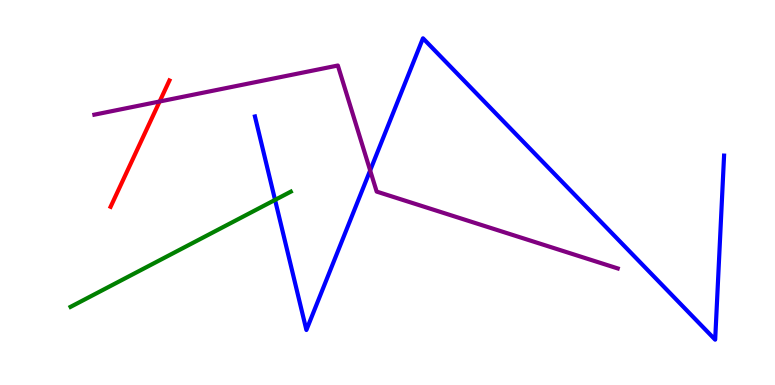[{'lines': ['blue', 'red'], 'intersections': []}, {'lines': ['green', 'red'], 'intersections': []}, {'lines': ['purple', 'red'], 'intersections': [{'x': 2.06, 'y': 7.36}]}, {'lines': ['blue', 'green'], 'intersections': [{'x': 3.55, 'y': 4.81}]}, {'lines': ['blue', 'purple'], 'intersections': [{'x': 4.78, 'y': 5.57}]}, {'lines': ['green', 'purple'], 'intersections': []}]